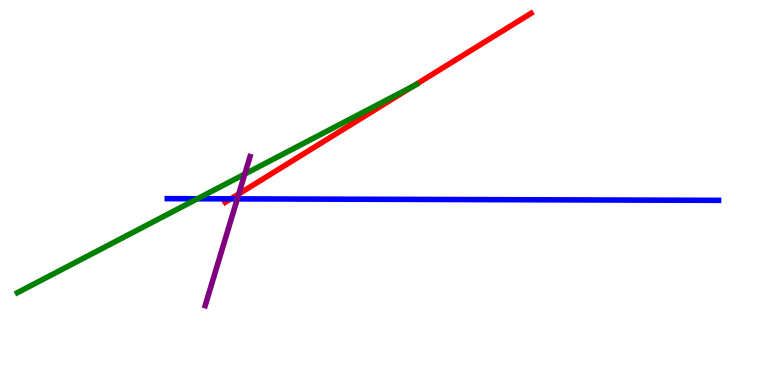[{'lines': ['blue', 'red'], 'intersections': [{'x': 2.98, 'y': 4.84}]}, {'lines': ['green', 'red'], 'intersections': [{'x': 5.33, 'y': 7.76}]}, {'lines': ['purple', 'red'], 'intersections': [{'x': 3.08, 'y': 4.96}]}, {'lines': ['blue', 'green'], 'intersections': [{'x': 2.55, 'y': 4.84}]}, {'lines': ['blue', 'purple'], 'intersections': [{'x': 3.06, 'y': 4.83}]}, {'lines': ['green', 'purple'], 'intersections': [{'x': 3.16, 'y': 5.48}]}]